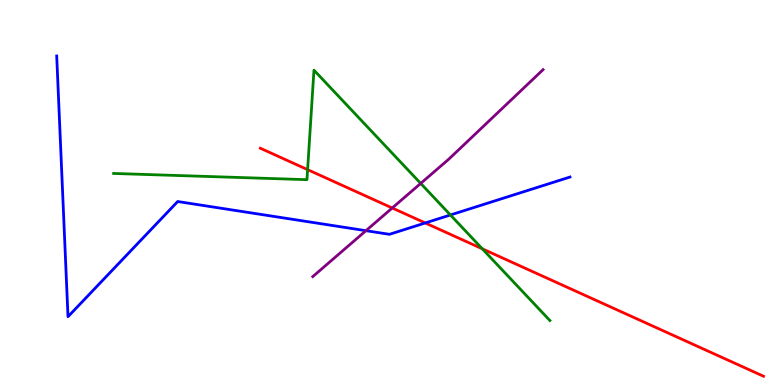[{'lines': ['blue', 'red'], 'intersections': [{'x': 5.49, 'y': 4.21}]}, {'lines': ['green', 'red'], 'intersections': [{'x': 3.97, 'y': 5.59}, {'x': 6.22, 'y': 3.54}]}, {'lines': ['purple', 'red'], 'intersections': [{'x': 5.06, 'y': 4.6}]}, {'lines': ['blue', 'green'], 'intersections': [{'x': 5.81, 'y': 4.42}]}, {'lines': ['blue', 'purple'], 'intersections': [{'x': 4.72, 'y': 4.01}]}, {'lines': ['green', 'purple'], 'intersections': [{'x': 5.43, 'y': 5.24}]}]